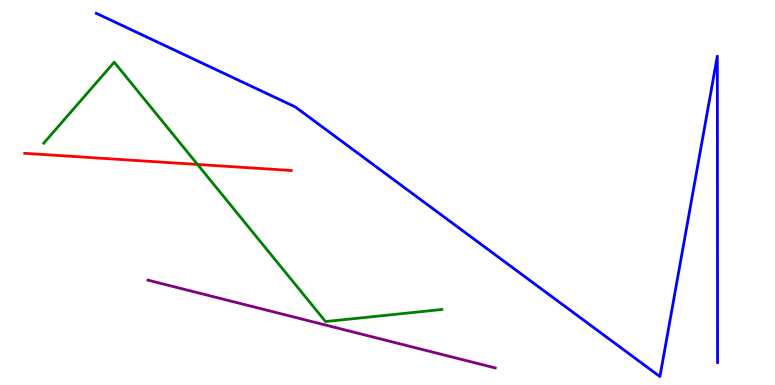[{'lines': ['blue', 'red'], 'intersections': []}, {'lines': ['green', 'red'], 'intersections': [{'x': 2.55, 'y': 5.73}]}, {'lines': ['purple', 'red'], 'intersections': []}, {'lines': ['blue', 'green'], 'intersections': []}, {'lines': ['blue', 'purple'], 'intersections': []}, {'lines': ['green', 'purple'], 'intersections': []}]